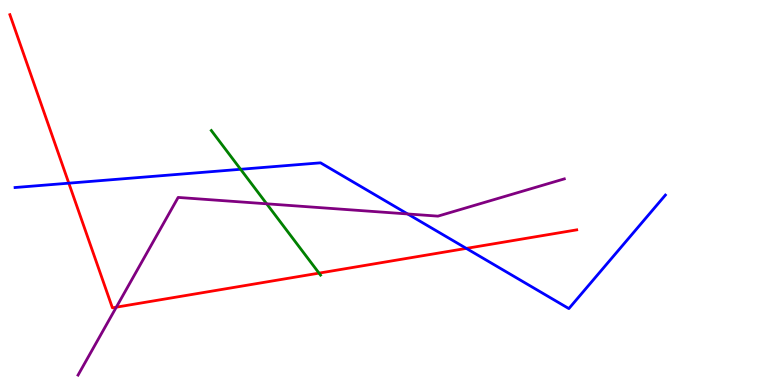[{'lines': ['blue', 'red'], 'intersections': [{'x': 0.888, 'y': 5.24}, {'x': 6.02, 'y': 3.55}]}, {'lines': ['green', 'red'], 'intersections': [{'x': 4.12, 'y': 2.91}]}, {'lines': ['purple', 'red'], 'intersections': [{'x': 1.5, 'y': 2.02}]}, {'lines': ['blue', 'green'], 'intersections': [{'x': 3.1, 'y': 5.6}]}, {'lines': ['blue', 'purple'], 'intersections': [{'x': 5.26, 'y': 4.44}]}, {'lines': ['green', 'purple'], 'intersections': [{'x': 3.44, 'y': 4.71}]}]